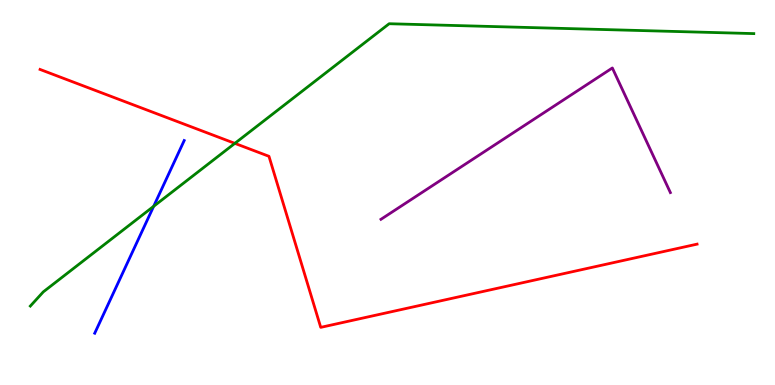[{'lines': ['blue', 'red'], 'intersections': []}, {'lines': ['green', 'red'], 'intersections': [{'x': 3.03, 'y': 6.28}]}, {'lines': ['purple', 'red'], 'intersections': []}, {'lines': ['blue', 'green'], 'intersections': [{'x': 1.98, 'y': 4.64}]}, {'lines': ['blue', 'purple'], 'intersections': []}, {'lines': ['green', 'purple'], 'intersections': []}]